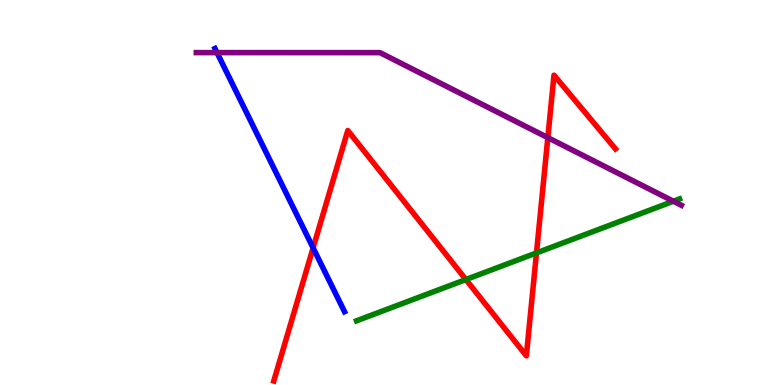[{'lines': ['blue', 'red'], 'intersections': [{'x': 4.04, 'y': 3.56}]}, {'lines': ['green', 'red'], 'intersections': [{'x': 6.01, 'y': 2.74}, {'x': 6.92, 'y': 3.43}]}, {'lines': ['purple', 'red'], 'intersections': [{'x': 7.07, 'y': 6.42}]}, {'lines': ['blue', 'green'], 'intersections': []}, {'lines': ['blue', 'purple'], 'intersections': [{'x': 2.8, 'y': 8.63}]}, {'lines': ['green', 'purple'], 'intersections': [{'x': 8.69, 'y': 4.77}]}]